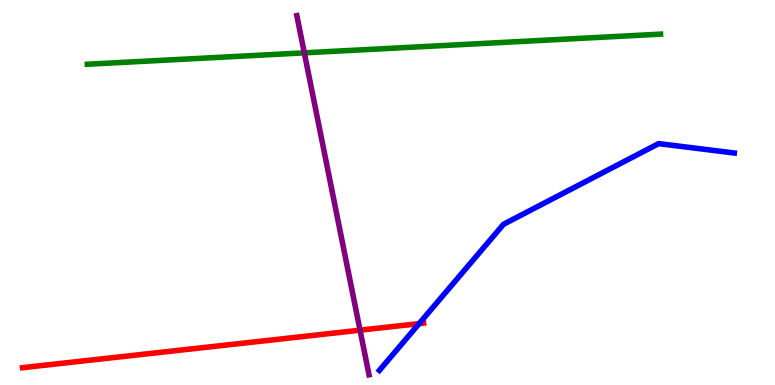[{'lines': ['blue', 'red'], 'intersections': [{'x': 5.41, 'y': 1.59}]}, {'lines': ['green', 'red'], 'intersections': []}, {'lines': ['purple', 'red'], 'intersections': [{'x': 4.65, 'y': 1.42}]}, {'lines': ['blue', 'green'], 'intersections': []}, {'lines': ['blue', 'purple'], 'intersections': []}, {'lines': ['green', 'purple'], 'intersections': [{'x': 3.93, 'y': 8.63}]}]